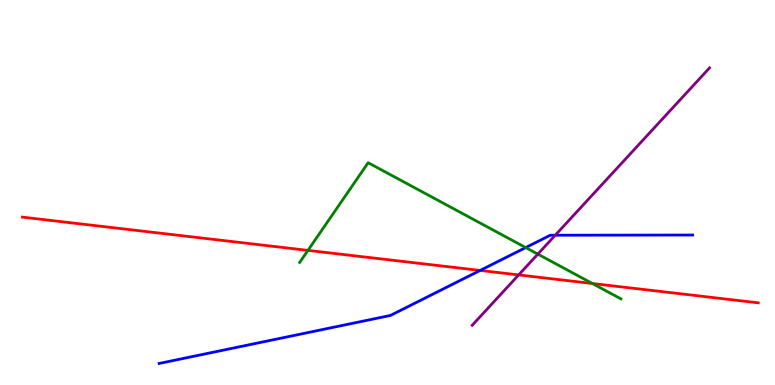[{'lines': ['blue', 'red'], 'intersections': [{'x': 6.2, 'y': 2.98}]}, {'lines': ['green', 'red'], 'intersections': [{'x': 3.97, 'y': 3.5}, {'x': 7.64, 'y': 2.64}]}, {'lines': ['purple', 'red'], 'intersections': [{'x': 6.69, 'y': 2.86}]}, {'lines': ['blue', 'green'], 'intersections': [{'x': 6.78, 'y': 3.57}]}, {'lines': ['blue', 'purple'], 'intersections': [{'x': 7.16, 'y': 3.89}]}, {'lines': ['green', 'purple'], 'intersections': [{'x': 6.94, 'y': 3.4}]}]